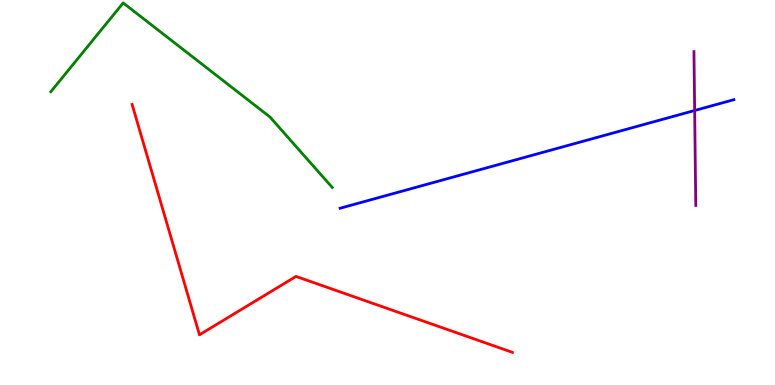[{'lines': ['blue', 'red'], 'intersections': []}, {'lines': ['green', 'red'], 'intersections': []}, {'lines': ['purple', 'red'], 'intersections': []}, {'lines': ['blue', 'green'], 'intersections': []}, {'lines': ['blue', 'purple'], 'intersections': [{'x': 8.96, 'y': 7.13}]}, {'lines': ['green', 'purple'], 'intersections': []}]